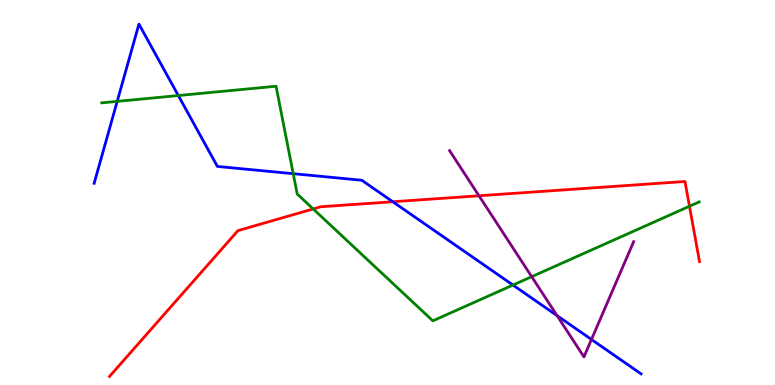[{'lines': ['blue', 'red'], 'intersections': [{'x': 5.07, 'y': 4.76}]}, {'lines': ['green', 'red'], 'intersections': [{'x': 4.04, 'y': 4.57}, {'x': 8.9, 'y': 4.64}]}, {'lines': ['purple', 'red'], 'intersections': [{'x': 6.18, 'y': 4.91}]}, {'lines': ['blue', 'green'], 'intersections': [{'x': 1.51, 'y': 7.37}, {'x': 2.3, 'y': 7.52}, {'x': 3.78, 'y': 5.49}, {'x': 6.62, 'y': 2.6}]}, {'lines': ['blue', 'purple'], 'intersections': [{'x': 7.19, 'y': 1.8}, {'x': 7.63, 'y': 1.18}]}, {'lines': ['green', 'purple'], 'intersections': [{'x': 6.86, 'y': 2.81}]}]